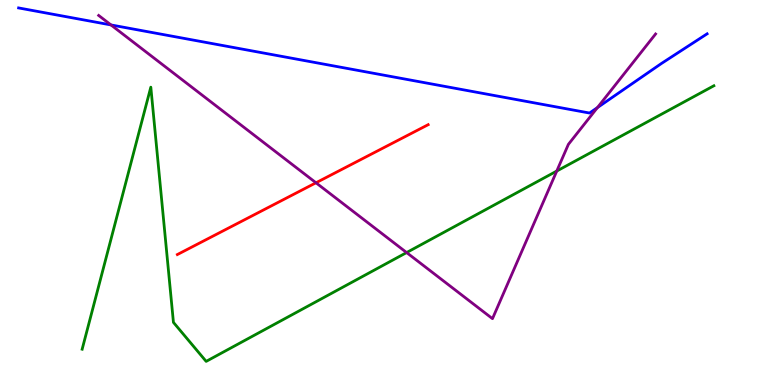[{'lines': ['blue', 'red'], 'intersections': []}, {'lines': ['green', 'red'], 'intersections': []}, {'lines': ['purple', 'red'], 'intersections': [{'x': 4.08, 'y': 5.25}]}, {'lines': ['blue', 'green'], 'intersections': []}, {'lines': ['blue', 'purple'], 'intersections': [{'x': 1.43, 'y': 9.35}, {'x': 7.71, 'y': 7.2}]}, {'lines': ['green', 'purple'], 'intersections': [{'x': 5.25, 'y': 3.44}, {'x': 7.18, 'y': 5.56}]}]